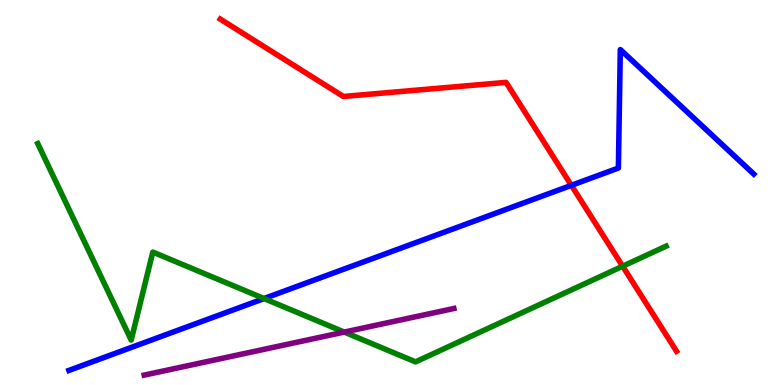[{'lines': ['blue', 'red'], 'intersections': [{'x': 7.37, 'y': 5.19}]}, {'lines': ['green', 'red'], 'intersections': [{'x': 8.03, 'y': 3.08}]}, {'lines': ['purple', 'red'], 'intersections': []}, {'lines': ['blue', 'green'], 'intersections': [{'x': 3.41, 'y': 2.25}]}, {'lines': ['blue', 'purple'], 'intersections': []}, {'lines': ['green', 'purple'], 'intersections': [{'x': 4.44, 'y': 1.37}]}]